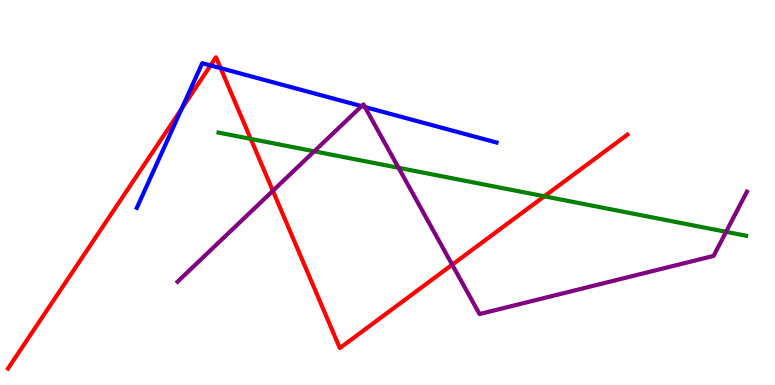[{'lines': ['blue', 'red'], 'intersections': [{'x': 2.35, 'y': 7.18}, {'x': 2.72, 'y': 8.3}, {'x': 2.85, 'y': 8.23}]}, {'lines': ['green', 'red'], 'intersections': [{'x': 3.24, 'y': 6.39}, {'x': 7.02, 'y': 4.9}]}, {'lines': ['purple', 'red'], 'intersections': [{'x': 3.52, 'y': 5.04}, {'x': 5.83, 'y': 3.13}]}, {'lines': ['blue', 'green'], 'intersections': []}, {'lines': ['blue', 'purple'], 'intersections': [{'x': 4.67, 'y': 7.24}, {'x': 4.71, 'y': 7.22}]}, {'lines': ['green', 'purple'], 'intersections': [{'x': 4.05, 'y': 6.07}, {'x': 5.14, 'y': 5.64}, {'x': 9.37, 'y': 3.98}]}]